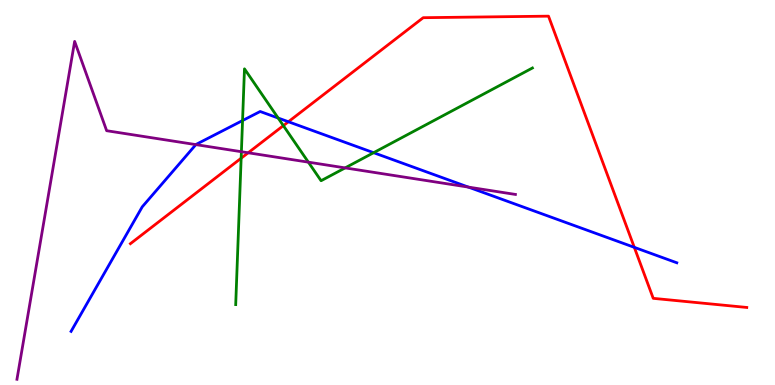[{'lines': ['blue', 'red'], 'intersections': [{'x': 3.72, 'y': 6.84}, {'x': 8.18, 'y': 3.58}]}, {'lines': ['green', 'red'], 'intersections': [{'x': 3.11, 'y': 5.89}, {'x': 3.66, 'y': 6.74}]}, {'lines': ['purple', 'red'], 'intersections': [{'x': 3.2, 'y': 6.03}]}, {'lines': ['blue', 'green'], 'intersections': [{'x': 3.13, 'y': 6.87}, {'x': 3.59, 'y': 6.93}, {'x': 4.82, 'y': 6.03}]}, {'lines': ['blue', 'purple'], 'intersections': [{'x': 2.53, 'y': 6.24}, {'x': 6.04, 'y': 5.14}]}, {'lines': ['green', 'purple'], 'intersections': [{'x': 3.11, 'y': 6.06}, {'x': 3.98, 'y': 5.79}, {'x': 4.45, 'y': 5.64}]}]